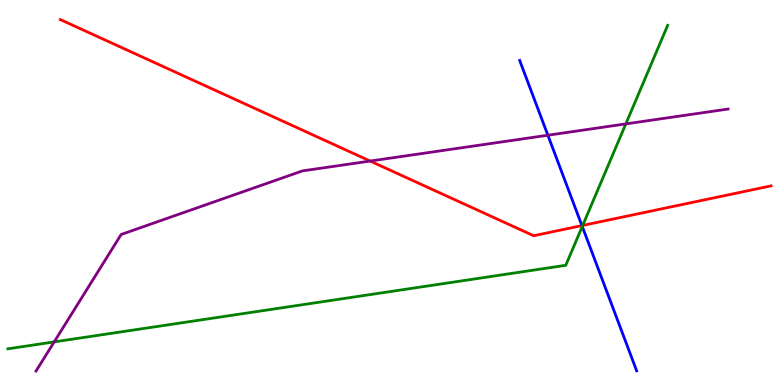[{'lines': ['blue', 'red'], 'intersections': [{'x': 7.51, 'y': 4.14}]}, {'lines': ['green', 'red'], 'intersections': [{'x': 7.52, 'y': 4.14}]}, {'lines': ['purple', 'red'], 'intersections': [{'x': 4.78, 'y': 5.82}]}, {'lines': ['blue', 'green'], 'intersections': [{'x': 7.51, 'y': 4.12}]}, {'lines': ['blue', 'purple'], 'intersections': [{'x': 7.07, 'y': 6.49}]}, {'lines': ['green', 'purple'], 'intersections': [{'x': 0.699, 'y': 1.12}, {'x': 8.08, 'y': 6.78}]}]